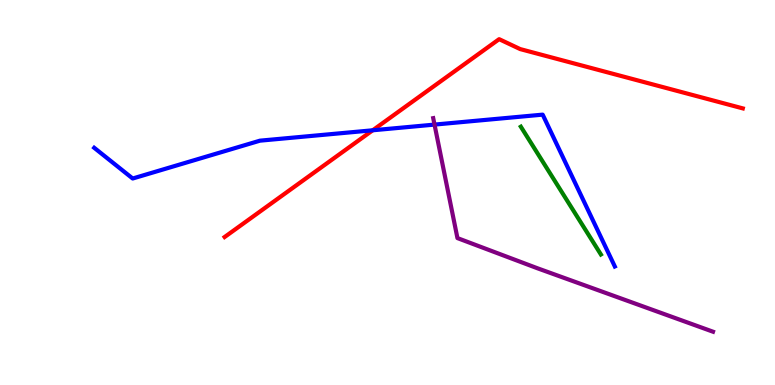[{'lines': ['blue', 'red'], 'intersections': [{'x': 4.81, 'y': 6.62}]}, {'lines': ['green', 'red'], 'intersections': []}, {'lines': ['purple', 'red'], 'intersections': []}, {'lines': ['blue', 'green'], 'intersections': []}, {'lines': ['blue', 'purple'], 'intersections': [{'x': 5.61, 'y': 6.76}]}, {'lines': ['green', 'purple'], 'intersections': []}]